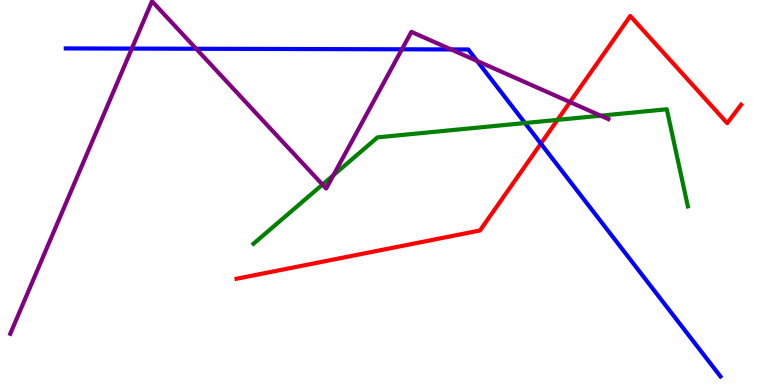[{'lines': ['blue', 'red'], 'intersections': [{'x': 6.98, 'y': 6.27}]}, {'lines': ['green', 'red'], 'intersections': [{'x': 7.19, 'y': 6.89}]}, {'lines': ['purple', 'red'], 'intersections': [{'x': 7.35, 'y': 7.35}]}, {'lines': ['blue', 'green'], 'intersections': [{'x': 6.77, 'y': 6.8}]}, {'lines': ['blue', 'purple'], 'intersections': [{'x': 1.7, 'y': 8.74}, {'x': 2.53, 'y': 8.73}, {'x': 5.19, 'y': 8.72}, {'x': 5.82, 'y': 8.72}, {'x': 6.16, 'y': 8.42}]}, {'lines': ['green', 'purple'], 'intersections': [{'x': 4.16, 'y': 5.21}, {'x': 4.3, 'y': 5.45}, {'x': 7.75, 'y': 7.0}]}]